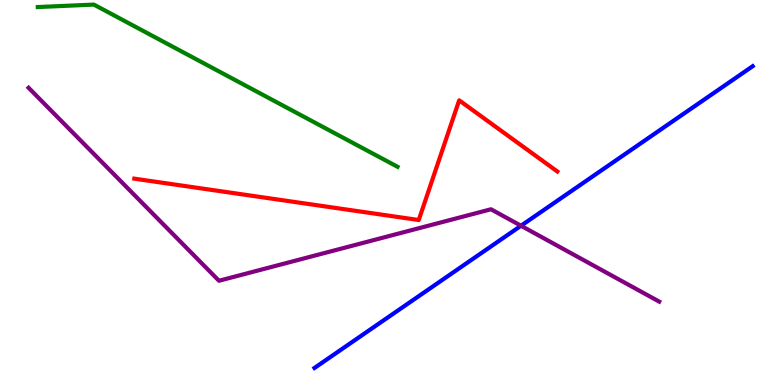[{'lines': ['blue', 'red'], 'intersections': []}, {'lines': ['green', 'red'], 'intersections': []}, {'lines': ['purple', 'red'], 'intersections': []}, {'lines': ['blue', 'green'], 'intersections': []}, {'lines': ['blue', 'purple'], 'intersections': [{'x': 6.72, 'y': 4.14}]}, {'lines': ['green', 'purple'], 'intersections': []}]